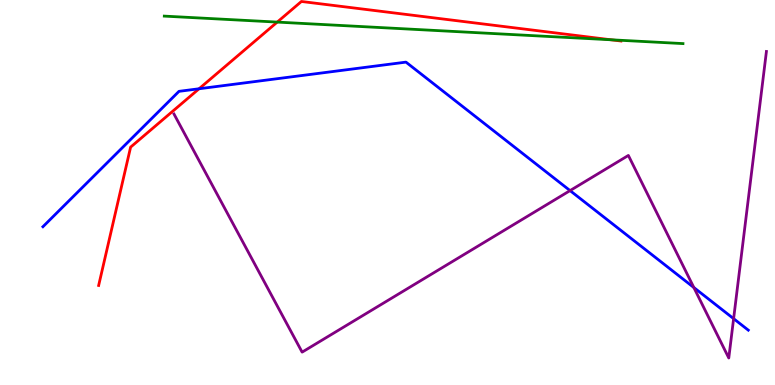[{'lines': ['blue', 'red'], 'intersections': [{'x': 2.57, 'y': 7.69}]}, {'lines': ['green', 'red'], 'intersections': [{'x': 3.58, 'y': 9.43}, {'x': 7.88, 'y': 8.97}]}, {'lines': ['purple', 'red'], 'intersections': []}, {'lines': ['blue', 'green'], 'intersections': []}, {'lines': ['blue', 'purple'], 'intersections': [{'x': 7.36, 'y': 5.05}, {'x': 8.95, 'y': 2.53}, {'x': 9.47, 'y': 1.72}]}, {'lines': ['green', 'purple'], 'intersections': []}]